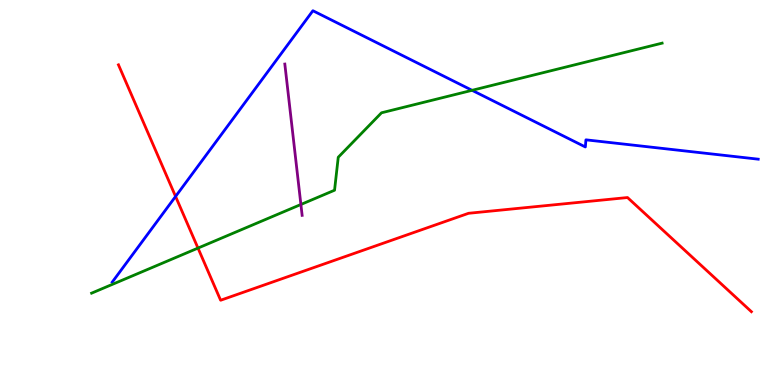[{'lines': ['blue', 'red'], 'intersections': [{'x': 2.27, 'y': 4.9}]}, {'lines': ['green', 'red'], 'intersections': [{'x': 2.55, 'y': 3.56}]}, {'lines': ['purple', 'red'], 'intersections': []}, {'lines': ['blue', 'green'], 'intersections': [{'x': 6.09, 'y': 7.65}]}, {'lines': ['blue', 'purple'], 'intersections': []}, {'lines': ['green', 'purple'], 'intersections': [{'x': 3.88, 'y': 4.69}]}]